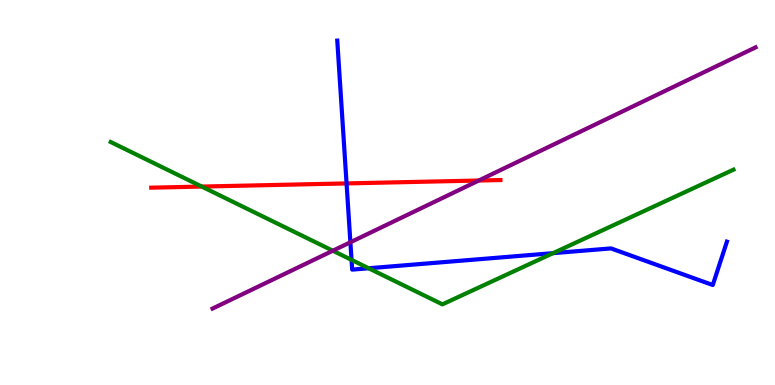[{'lines': ['blue', 'red'], 'intersections': [{'x': 4.47, 'y': 5.24}]}, {'lines': ['green', 'red'], 'intersections': [{'x': 2.6, 'y': 5.15}]}, {'lines': ['purple', 'red'], 'intersections': [{'x': 6.18, 'y': 5.31}]}, {'lines': ['blue', 'green'], 'intersections': [{'x': 4.54, 'y': 3.25}, {'x': 4.76, 'y': 3.03}, {'x': 7.14, 'y': 3.42}]}, {'lines': ['blue', 'purple'], 'intersections': [{'x': 4.52, 'y': 3.71}]}, {'lines': ['green', 'purple'], 'intersections': [{'x': 4.29, 'y': 3.49}]}]